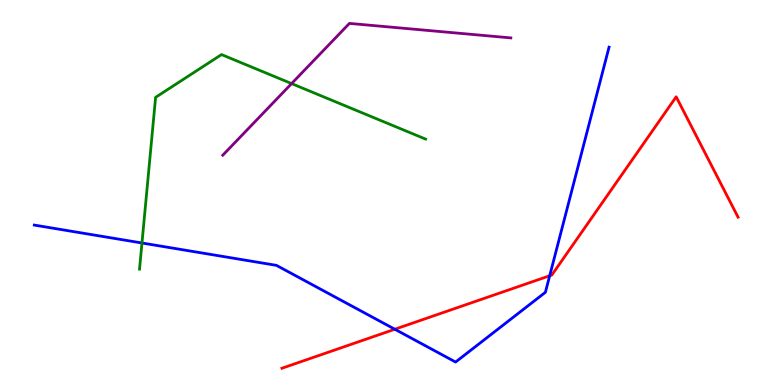[{'lines': ['blue', 'red'], 'intersections': [{'x': 5.09, 'y': 1.45}, {'x': 7.09, 'y': 2.84}]}, {'lines': ['green', 'red'], 'intersections': []}, {'lines': ['purple', 'red'], 'intersections': []}, {'lines': ['blue', 'green'], 'intersections': [{'x': 1.83, 'y': 3.69}]}, {'lines': ['blue', 'purple'], 'intersections': []}, {'lines': ['green', 'purple'], 'intersections': [{'x': 3.76, 'y': 7.83}]}]